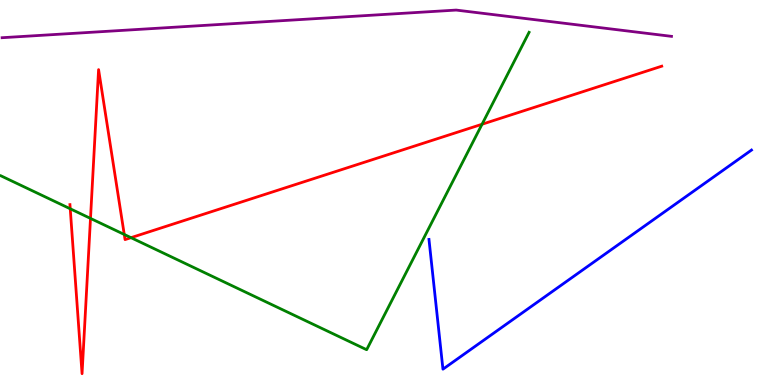[{'lines': ['blue', 'red'], 'intersections': []}, {'lines': ['green', 'red'], 'intersections': [{'x': 0.906, 'y': 4.58}, {'x': 1.17, 'y': 4.33}, {'x': 1.6, 'y': 3.91}, {'x': 1.69, 'y': 3.83}, {'x': 6.22, 'y': 6.77}]}, {'lines': ['purple', 'red'], 'intersections': []}, {'lines': ['blue', 'green'], 'intersections': []}, {'lines': ['blue', 'purple'], 'intersections': []}, {'lines': ['green', 'purple'], 'intersections': []}]